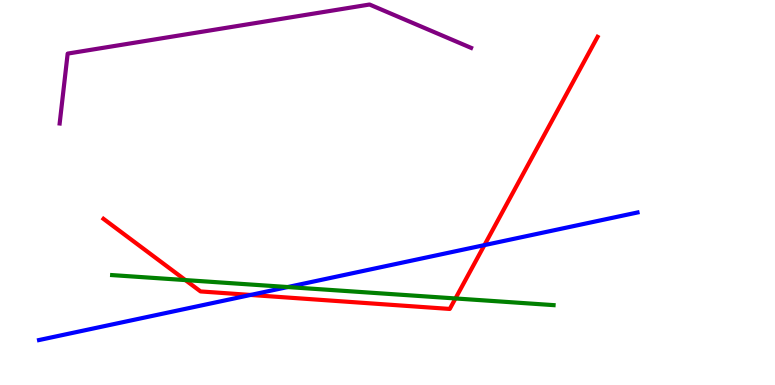[{'lines': ['blue', 'red'], 'intersections': [{'x': 3.23, 'y': 2.34}, {'x': 6.25, 'y': 3.63}]}, {'lines': ['green', 'red'], 'intersections': [{'x': 2.39, 'y': 2.73}, {'x': 5.88, 'y': 2.25}]}, {'lines': ['purple', 'red'], 'intersections': []}, {'lines': ['blue', 'green'], 'intersections': [{'x': 3.71, 'y': 2.54}]}, {'lines': ['blue', 'purple'], 'intersections': []}, {'lines': ['green', 'purple'], 'intersections': []}]